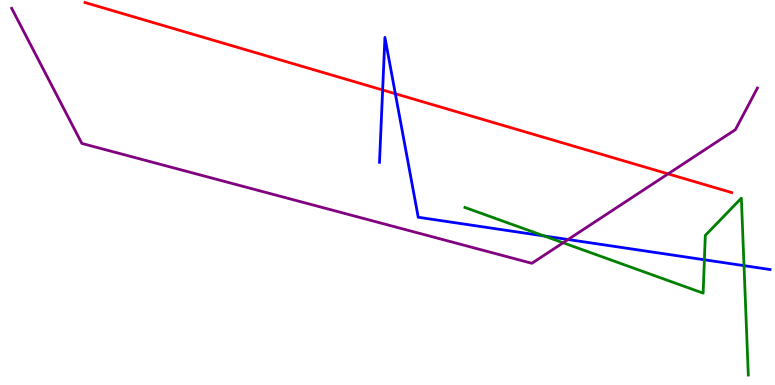[{'lines': ['blue', 'red'], 'intersections': [{'x': 4.94, 'y': 7.66}, {'x': 5.1, 'y': 7.57}]}, {'lines': ['green', 'red'], 'intersections': []}, {'lines': ['purple', 'red'], 'intersections': [{'x': 8.62, 'y': 5.48}]}, {'lines': ['blue', 'green'], 'intersections': [{'x': 7.02, 'y': 3.87}, {'x': 9.09, 'y': 3.25}, {'x': 9.6, 'y': 3.1}]}, {'lines': ['blue', 'purple'], 'intersections': [{'x': 7.33, 'y': 3.78}]}, {'lines': ['green', 'purple'], 'intersections': [{'x': 7.27, 'y': 3.69}]}]